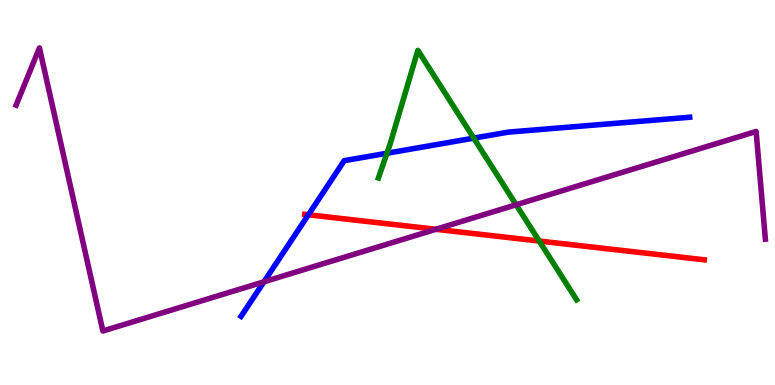[{'lines': ['blue', 'red'], 'intersections': [{'x': 3.98, 'y': 4.42}]}, {'lines': ['green', 'red'], 'intersections': [{'x': 6.96, 'y': 3.74}]}, {'lines': ['purple', 'red'], 'intersections': [{'x': 5.62, 'y': 4.04}]}, {'lines': ['blue', 'green'], 'intersections': [{'x': 4.99, 'y': 6.02}, {'x': 6.11, 'y': 6.41}]}, {'lines': ['blue', 'purple'], 'intersections': [{'x': 3.41, 'y': 2.68}]}, {'lines': ['green', 'purple'], 'intersections': [{'x': 6.66, 'y': 4.68}]}]